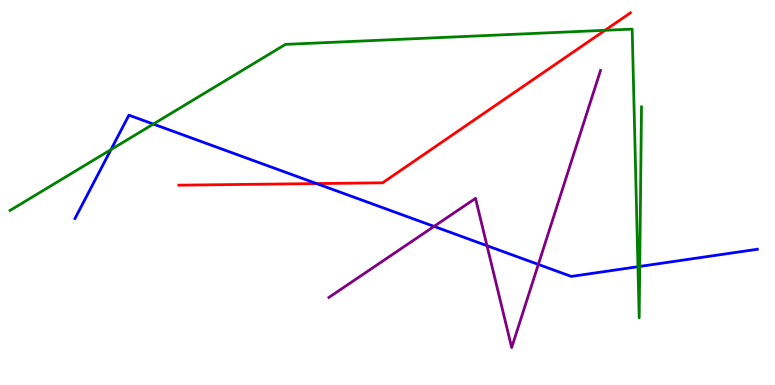[{'lines': ['blue', 'red'], 'intersections': [{'x': 4.08, 'y': 5.23}]}, {'lines': ['green', 'red'], 'intersections': [{'x': 7.81, 'y': 9.21}]}, {'lines': ['purple', 'red'], 'intersections': []}, {'lines': ['blue', 'green'], 'intersections': [{'x': 1.43, 'y': 6.11}, {'x': 1.98, 'y': 6.78}, {'x': 8.23, 'y': 3.07}, {'x': 8.25, 'y': 3.08}]}, {'lines': ['blue', 'purple'], 'intersections': [{'x': 5.6, 'y': 4.12}, {'x': 6.28, 'y': 3.62}, {'x': 6.95, 'y': 3.13}]}, {'lines': ['green', 'purple'], 'intersections': []}]